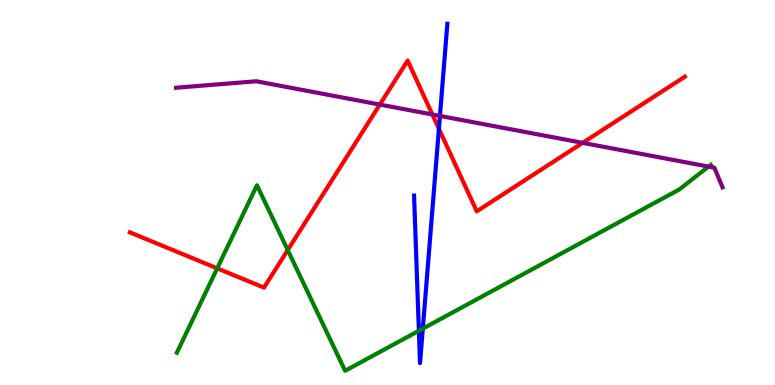[{'lines': ['blue', 'red'], 'intersections': [{'x': 5.66, 'y': 6.66}]}, {'lines': ['green', 'red'], 'intersections': [{'x': 2.8, 'y': 3.03}, {'x': 3.71, 'y': 3.5}]}, {'lines': ['purple', 'red'], 'intersections': [{'x': 4.9, 'y': 7.28}, {'x': 5.58, 'y': 7.03}, {'x': 7.52, 'y': 6.29}]}, {'lines': ['blue', 'green'], 'intersections': [{'x': 5.4, 'y': 1.41}, {'x': 5.46, 'y': 1.46}]}, {'lines': ['blue', 'purple'], 'intersections': [{'x': 5.68, 'y': 6.99}]}, {'lines': ['green', 'purple'], 'intersections': [{'x': 9.14, 'y': 5.67}]}]